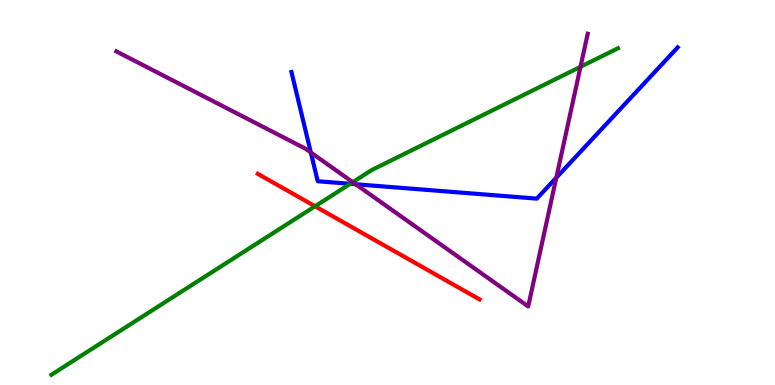[{'lines': ['blue', 'red'], 'intersections': []}, {'lines': ['green', 'red'], 'intersections': [{'x': 4.07, 'y': 4.64}]}, {'lines': ['purple', 'red'], 'intersections': []}, {'lines': ['blue', 'green'], 'intersections': [{'x': 4.52, 'y': 5.23}]}, {'lines': ['blue', 'purple'], 'intersections': [{'x': 4.01, 'y': 6.04}, {'x': 4.59, 'y': 5.21}, {'x': 7.18, 'y': 5.38}]}, {'lines': ['green', 'purple'], 'intersections': [{'x': 4.55, 'y': 5.27}, {'x': 7.49, 'y': 8.26}]}]